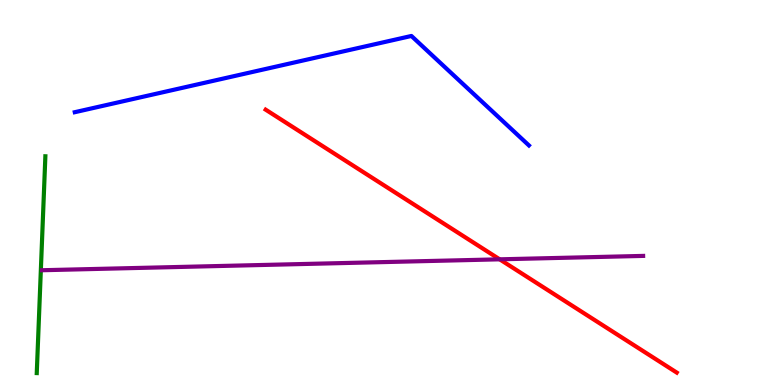[{'lines': ['blue', 'red'], 'intersections': []}, {'lines': ['green', 'red'], 'intersections': []}, {'lines': ['purple', 'red'], 'intersections': [{'x': 6.45, 'y': 3.26}]}, {'lines': ['blue', 'green'], 'intersections': []}, {'lines': ['blue', 'purple'], 'intersections': []}, {'lines': ['green', 'purple'], 'intersections': []}]